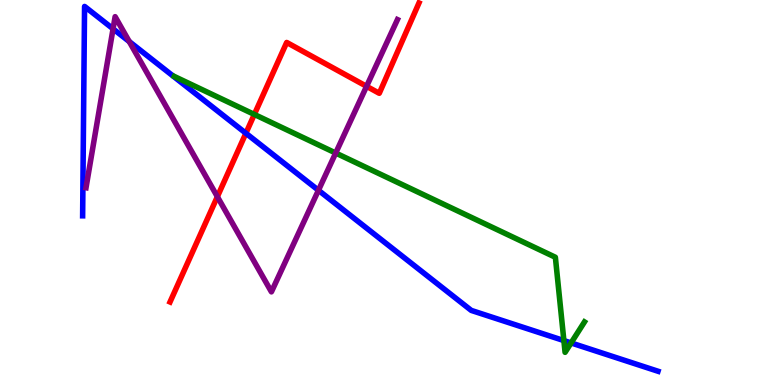[{'lines': ['blue', 'red'], 'intersections': [{'x': 3.17, 'y': 6.54}]}, {'lines': ['green', 'red'], 'intersections': [{'x': 3.28, 'y': 7.03}]}, {'lines': ['purple', 'red'], 'intersections': [{'x': 2.8, 'y': 4.89}, {'x': 4.73, 'y': 7.76}]}, {'lines': ['blue', 'green'], 'intersections': [{'x': 7.28, 'y': 1.15}, {'x': 7.37, 'y': 1.09}]}, {'lines': ['blue', 'purple'], 'intersections': [{'x': 1.46, 'y': 9.25}, {'x': 1.67, 'y': 8.92}, {'x': 4.11, 'y': 5.06}]}, {'lines': ['green', 'purple'], 'intersections': [{'x': 4.33, 'y': 6.03}]}]